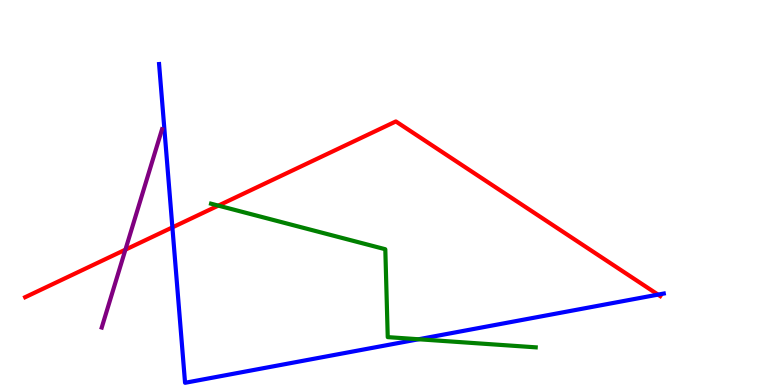[{'lines': ['blue', 'red'], 'intersections': [{'x': 2.22, 'y': 4.09}, {'x': 8.49, 'y': 2.35}]}, {'lines': ['green', 'red'], 'intersections': [{'x': 2.82, 'y': 4.66}]}, {'lines': ['purple', 'red'], 'intersections': [{'x': 1.62, 'y': 3.52}]}, {'lines': ['blue', 'green'], 'intersections': [{'x': 5.4, 'y': 1.19}]}, {'lines': ['blue', 'purple'], 'intersections': []}, {'lines': ['green', 'purple'], 'intersections': []}]